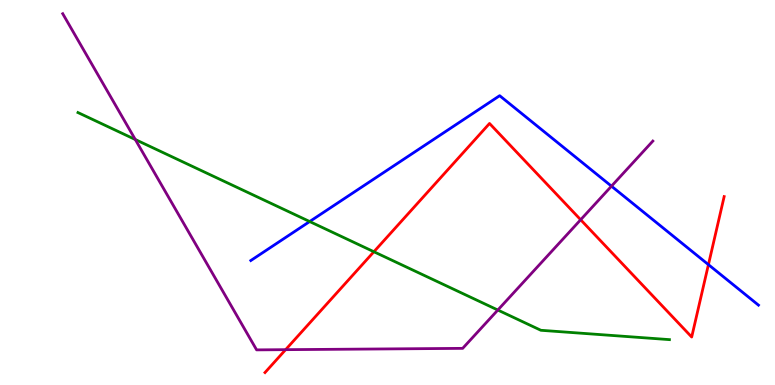[{'lines': ['blue', 'red'], 'intersections': [{'x': 9.14, 'y': 3.13}]}, {'lines': ['green', 'red'], 'intersections': [{'x': 4.82, 'y': 3.46}]}, {'lines': ['purple', 'red'], 'intersections': [{'x': 3.69, 'y': 0.918}, {'x': 7.49, 'y': 4.29}]}, {'lines': ['blue', 'green'], 'intersections': [{'x': 4.0, 'y': 4.25}]}, {'lines': ['blue', 'purple'], 'intersections': [{'x': 7.89, 'y': 5.16}]}, {'lines': ['green', 'purple'], 'intersections': [{'x': 1.75, 'y': 6.38}, {'x': 6.42, 'y': 1.95}]}]